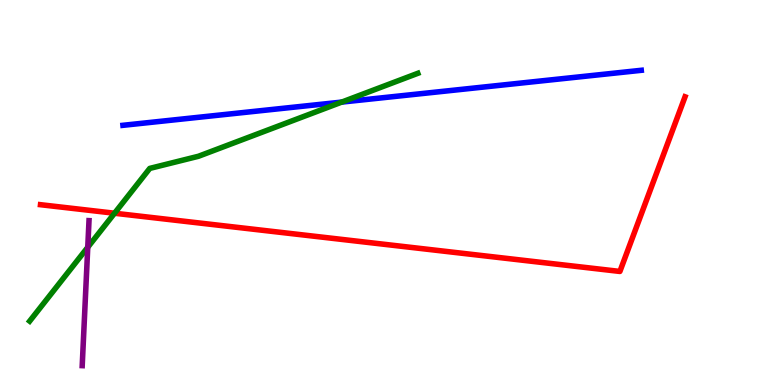[{'lines': ['blue', 'red'], 'intersections': []}, {'lines': ['green', 'red'], 'intersections': [{'x': 1.48, 'y': 4.46}]}, {'lines': ['purple', 'red'], 'intersections': []}, {'lines': ['blue', 'green'], 'intersections': [{'x': 4.41, 'y': 7.35}]}, {'lines': ['blue', 'purple'], 'intersections': []}, {'lines': ['green', 'purple'], 'intersections': [{'x': 1.13, 'y': 3.58}]}]